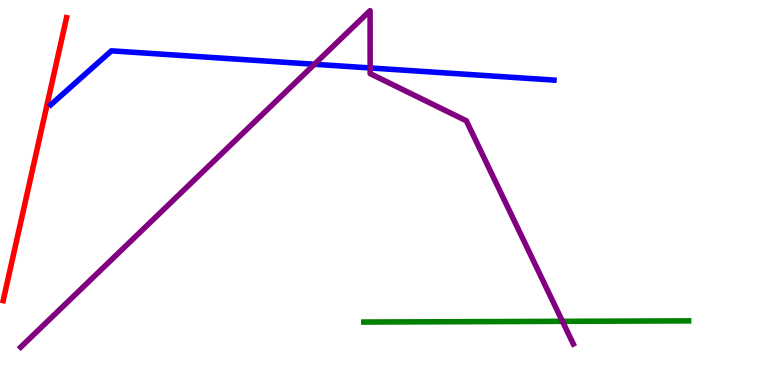[{'lines': ['blue', 'red'], 'intersections': []}, {'lines': ['green', 'red'], 'intersections': []}, {'lines': ['purple', 'red'], 'intersections': []}, {'lines': ['blue', 'green'], 'intersections': []}, {'lines': ['blue', 'purple'], 'intersections': [{'x': 4.06, 'y': 8.33}, {'x': 4.78, 'y': 8.24}]}, {'lines': ['green', 'purple'], 'intersections': [{'x': 7.26, 'y': 1.65}]}]